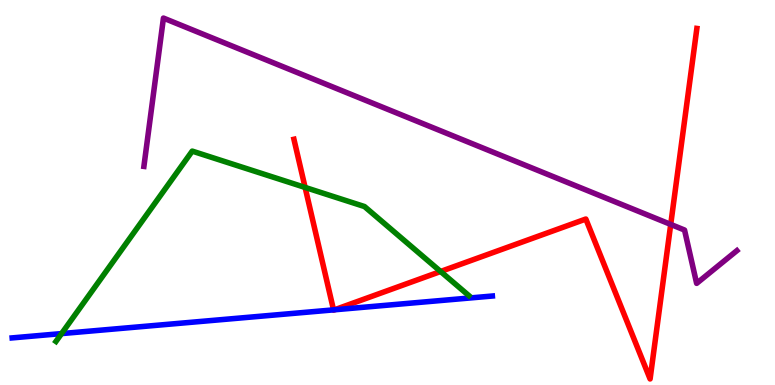[{'lines': ['blue', 'red'], 'intersections': [{'x': 4.3, 'y': 1.95}, {'x': 4.32, 'y': 1.95}]}, {'lines': ['green', 'red'], 'intersections': [{'x': 3.94, 'y': 5.13}, {'x': 5.69, 'y': 2.95}]}, {'lines': ['purple', 'red'], 'intersections': [{'x': 8.65, 'y': 4.17}]}, {'lines': ['blue', 'green'], 'intersections': [{'x': 0.795, 'y': 1.34}]}, {'lines': ['blue', 'purple'], 'intersections': []}, {'lines': ['green', 'purple'], 'intersections': []}]